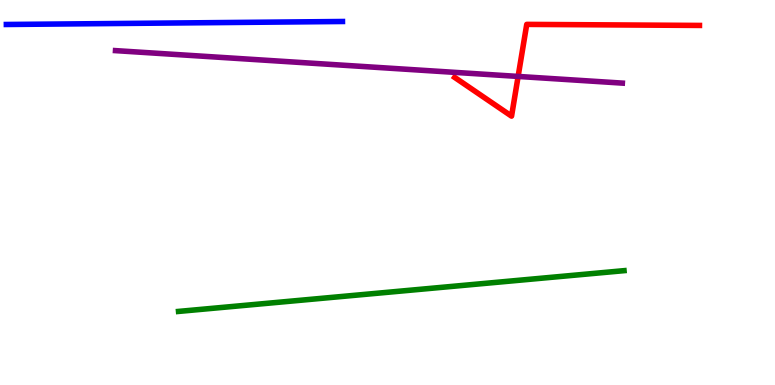[{'lines': ['blue', 'red'], 'intersections': []}, {'lines': ['green', 'red'], 'intersections': []}, {'lines': ['purple', 'red'], 'intersections': [{'x': 6.69, 'y': 8.01}]}, {'lines': ['blue', 'green'], 'intersections': []}, {'lines': ['blue', 'purple'], 'intersections': []}, {'lines': ['green', 'purple'], 'intersections': []}]